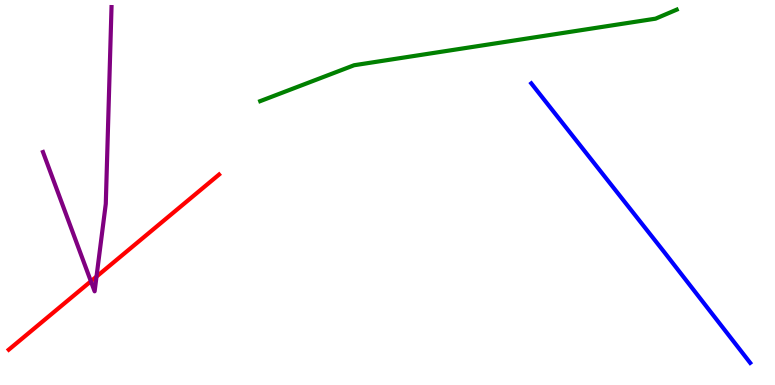[{'lines': ['blue', 'red'], 'intersections': []}, {'lines': ['green', 'red'], 'intersections': []}, {'lines': ['purple', 'red'], 'intersections': [{'x': 1.17, 'y': 2.69}, {'x': 1.25, 'y': 2.82}]}, {'lines': ['blue', 'green'], 'intersections': []}, {'lines': ['blue', 'purple'], 'intersections': []}, {'lines': ['green', 'purple'], 'intersections': []}]